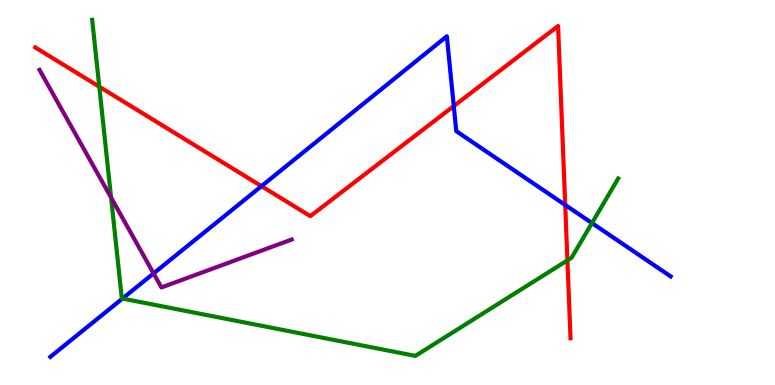[{'lines': ['blue', 'red'], 'intersections': [{'x': 3.37, 'y': 5.16}, {'x': 5.86, 'y': 7.25}, {'x': 7.29, 'y': 4.68}]}, {'lines': ['green', 'red'], 'intersections': [{'x': 1.28, 'y': 7.75}, {'x': 7.32, 'y': 3.24}]}, {'lines': ['purple', 'red'], 'intersections': []}, {'lines': ['blue', 'green'], 'intersections': [{'x': 1.58, 'y': 2.25}, {'x': 7.64, 'y': 4.21}]}, {'lines': ['blue', 'purple'], 'intersections': [{'x': 1.98, 'y': 2.9}]}, {'lines': ['green', 'purple'], 'intersections': [{'x': 1.43, 'y': 4.87}]}]